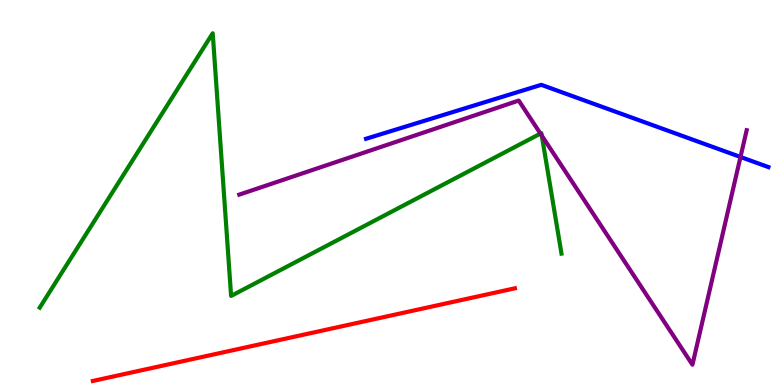[{'lines': ['blue', 'red'], 'intersections': []}, {'lines': ['green', 'red'], 'intersections': []}, {'lines': ['purple', 'red'], 'intersections': []}, {'lines': ['blue', 'green'], 'intersections': []}, {'lines': ['blue', 'purple'], 'intersections': [{'x': 9.55, 'y': 5.92}]}, {'lines': ['green', 'purple'], 'intersections': [{'x': 6.97, 'y': 6.53}, {'x': 6.99, 'y': 6.48}]}]